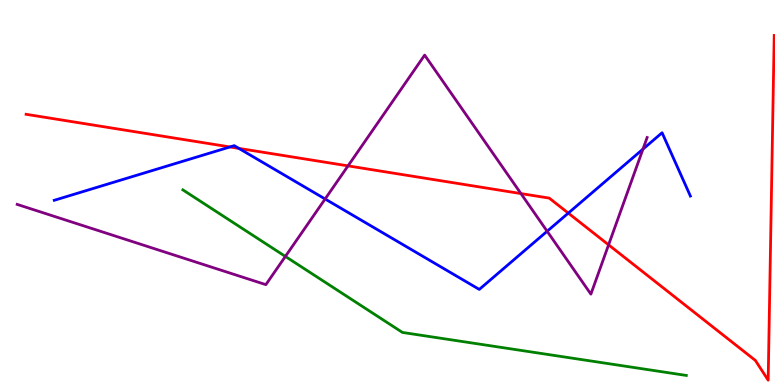[{'lines': ['blue', 'red'], 'intersections': [{'x': 2.97, 'y': 6.18}, {'x': 3.08, 'y': 6.15}, {'x': 7.33, 'y': 4.46}]}, {'lines': ['green', 'red'], 'intersections': []}, {'lines': ['purple', 'red'], 'intersections': [{'x': 4.49, 'y': 5.69}, {'x': 6.72, 'y': 4.97}, {'x': 7.85, 'y': 3.64}]}, {'lines': ['blue', 'green'], 'intersections': []}, {'lines': ['blue', 'purple'], 'intersections': [{'x': 4.2, 'y': 4.83}, {'x': 7.06, 'y': 3.99}, {'x': 8.3, 'y': 6.13}]}, {'lines': ['green', 'purple'], 'intersections': [{'x': 3.68, 'y': 3.34}]}]